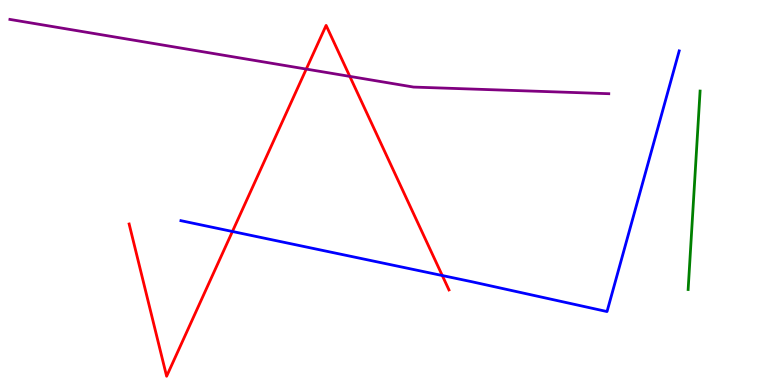[{'lines': ['blue', 'red'], 'intersections': [{'x': 3.0, 'y': 3.99}, {'x': 5.71, 'y': 2.84}]}, {'lines': ['green', 'red'], 'intersections': []}, {'lines': ['purple', 'red'], 'intersections': [{'x': 3.95, 'y': 8.21}, {'x': 4.51, 'y': 8.02}]}, {'lines': ['blue', 'green'], 'intersections': []}, {'lines': ['blue', 'purple'], 'intersections': []}, {'lines': ['green', 'purple'], 'intersections': []}]